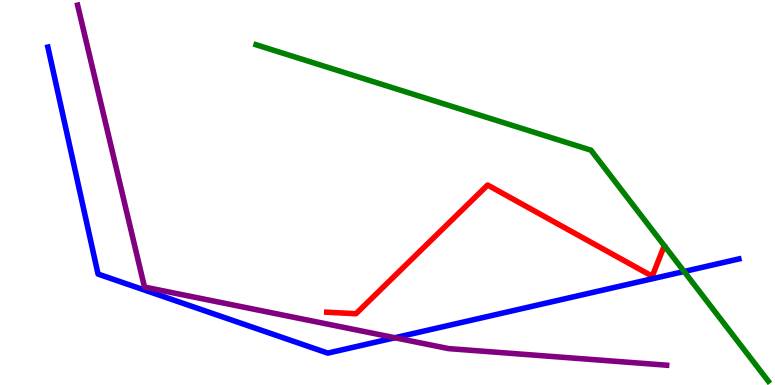[{'lines': ['blue', 'red'], 'intersections': []}, {'lines': ['green', 'red'], 'intersections': []}, {'lines': ['purple', 'red'], 'intersections': []}, {'lines': ['blue', 'green'], 'intersections': [{'x': 8.83, 'y': 2.95}]}, {'lines': ['blue', 'purple'], 'intersections': [{'x': 5.1, 'y': 1.23}]}, {'lines': ['green', 'purple'], 'intersections': []}]